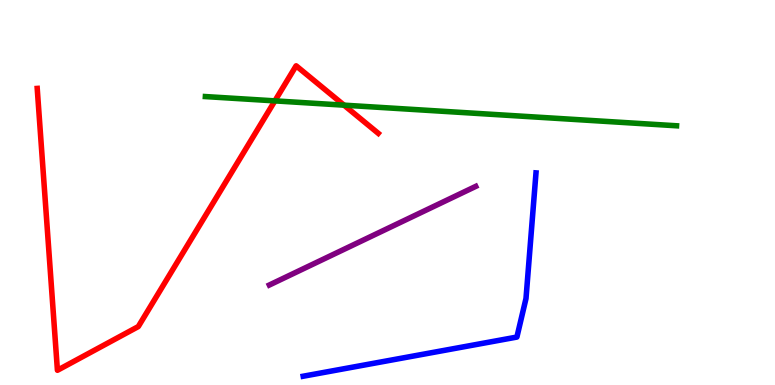[{'lines': ['blue', 'red'], 'intersections': []}, {'lines': ['green', 'red'], 'intersections': [{'x': 3.55, 'y': 7.38}, {'x': 4.44, 'y': 7.27}]}, {'lines': ['purple', 'red'], 'intersections': []}, {'lines': ['blue', 'green'], 'intersections': []}, {'lines': ['blue', 'purple'], 'intersections': []}, {'lines': ['green', 'purple'], 'intersections': []}]